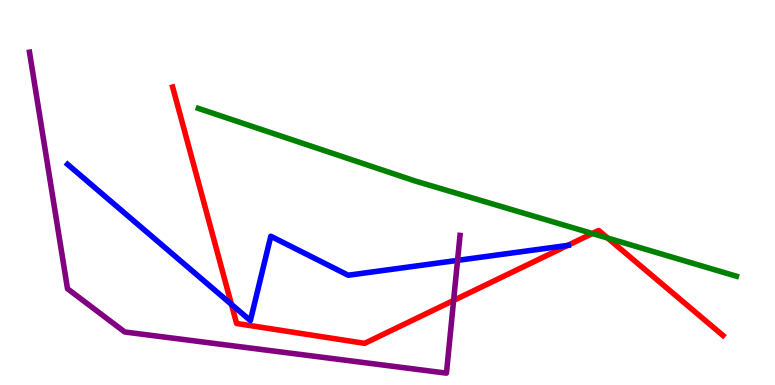[{'lines': ['blue', 'red'], 'intersections': [{'x': 2.99, 'y': 2.09}, {'x': 7.32, 'y': 3.63}]}, {'lines': ['green', 'red'], 'intersections': [{'x': 7.64, 'y': 3.93}, {'x': 7.84, 'y': 3.82}]}, {'lines': ['purple', 'red'], 'intersections': [{'x': 5.85, 'y': 2.2}]}, {'lines': ['blue', 'green'], 'intersections': []}, {'lines': ['blue', 'purple'], 'intersections': [{'x': 5.9, 'y': 3.24}]}, {'lines': ['green', 'purple'], 'intersections': []}]